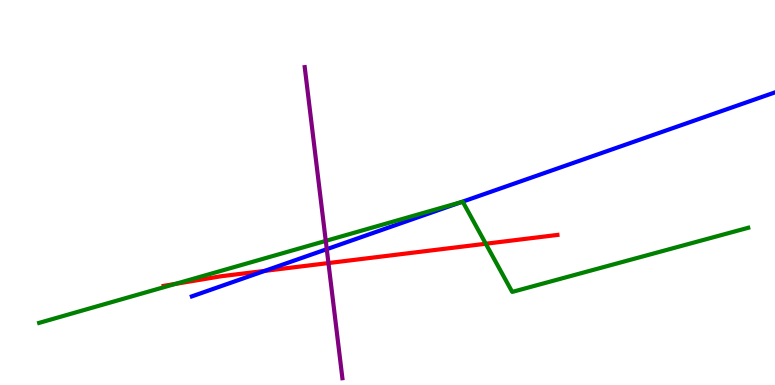[{'lines': ['blue', 'red'], 'intersections': [{'x': 3.42, 'y': 2.96}]}, {'lines': ['green', 'red'], 'intersections': [{'x': 2.26, 'y': 2.63}, {'x': 6.27, 'y': 3.67}]}, {'lines': ['purple', 'red'], 'intersections': [{'x': 4.24, 'y': 3.17}]}, {'lines': ['blue', 'green'], 'intersections': [{'x': 5.95, 'y': 4.75}]}, {'lines': ['blue', 'purple'], 'intersections': [{'x': 4.22, 'y': 3.53}]}, {'lines': ['green', 'purple'], 'intersections': [{'x': 4.2, 'y': 3.74}]}]